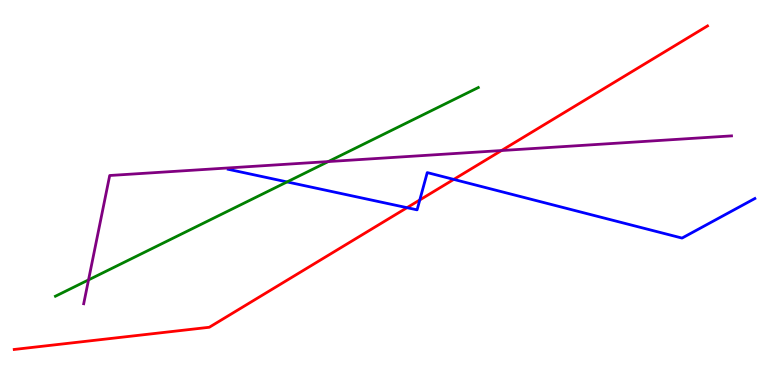[{'lines': ['blue', 'red'], 'intersections': [{'x': 5.25, 'y': 4.61}, {'x': 5.42, 'y': 4.81}, {'x': 5.86, 'y': 5.34}]}, {'lines': ['green', 'red'], 'intersections': []}, {'lines': ['purple', 'red'], 'intersections': [{'x': 6.47, 'y': 6.09}]}, {'lines': ['blue', 'green'], 'intersections': [{'x': 3.7, 'y': 5.27}]}, {'lines': ['blue', 'purple'], 'intersections': []}, {'lines': ['green', 'purple'], 'intersections': [{'x': 1.14, 'y': 2.73}, {'x': 4.24, 'y': 5.8}]}]